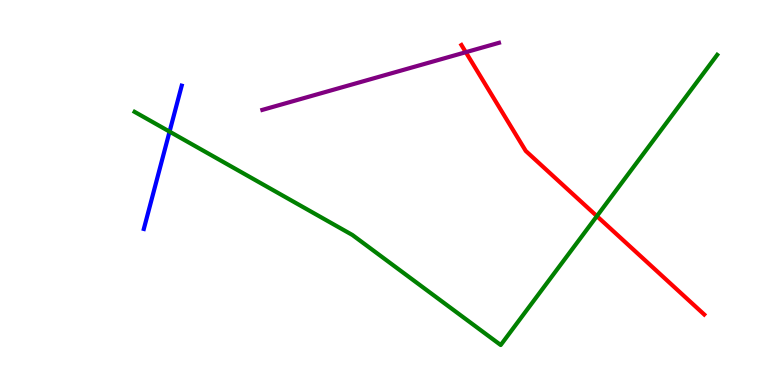[{'lines': ['blue', 'red'], 'intersections': []}, {'lines': ['green', 'red'], 'intersections': [{'x': 7.7, 'y': 4.39}]}, {'lines': ['purple', 'red'], 'intersections': [{'x': 6.01, 'y': 8.64}]}, {'lines': ['blue', 'green'], 'intersections': [{'x': 2.19, 'y': 6.58}]}, {'lines': ['blue', 'purple'], 'intersections': []}, {'lines': ['green', 'purple'], 'intersections': []}]